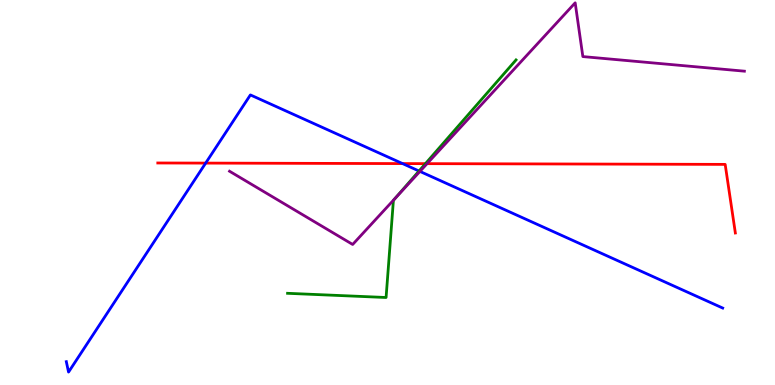[{'lines': ['blue', 'red'], 'intersections': [{'x': 2.65, 'y': 5.76}, {'x': 5.19, 'y': 5.75}]}, {'lines': ['green', 'red'], 'intersections': [{'x': 5.49, 'y': 5.75}]}, {'lines': ['purple', 'red'], 'intersections': [{'x': 5.51, 'y': 5.75}]}, {'lines': ['blue', 'green'], 'intersections': [{'x': 5.41, 'y': 5.56}]}, {'lines': ['blue', 'purple'], 'intersections': [{'x': 5.42, 'y': 5.55}]}, {'lines': ['green', 'purple'], 'intersections': [{'x': 5.1, 'y': 4.85}]}]